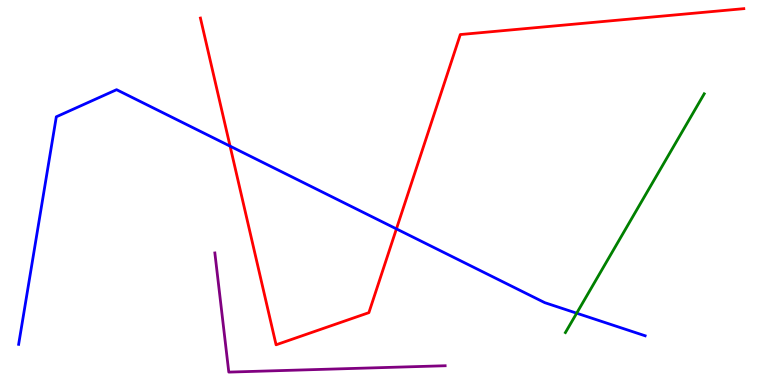[{'lines': ['blue', 'red'], 'intersections': [{'x': 2.97, 'y': 6.2}, {'x': 5.12, 'y': 4.06}]}, {'lines': ['green', 'red'], 'intersections': []}, {'lines': ['purple', 'red'], 'intersections': []}, {'lines': ['blue', 'green'], 'intersections': [{'x': 7.44, 'y': 1.87}]}, {'lines': ['blue', 'purple'], 'intersections': []}, {'lines': ['green', 'purple'], 'intersections': []}]